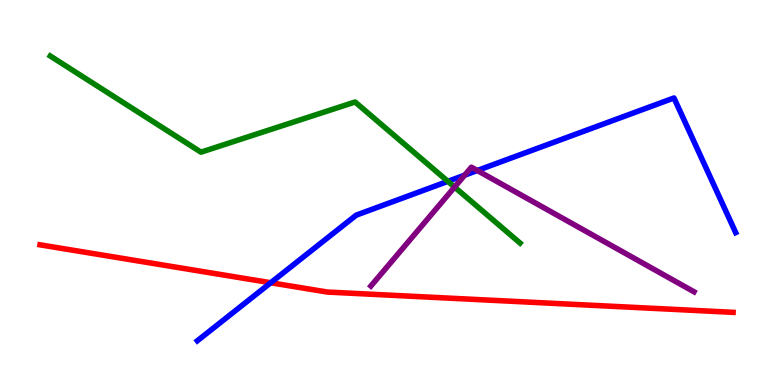[{'lines': ['blue', 'red'], 'intersections': [{'x': 3.49, 'y': 2.66}]}, {'lines': ['green', 'red'], 'intersections': []}, {'lines': ['purple', 'red'], 'intersections': []}, {'lines': ['blue', 'green'], 'intersections': [{'x': 5.78, 'y': 5.29}]}, {'lines': ['blue', 'purple'], 'intersections': [{'x': 6.0, 'y': 5.45}, {'x': 6.16, 'y': 5.57}]}, {'lines': ['green', 'purple'], 'intersections': [{'x': 5.87, 'y': 5.14}]}]